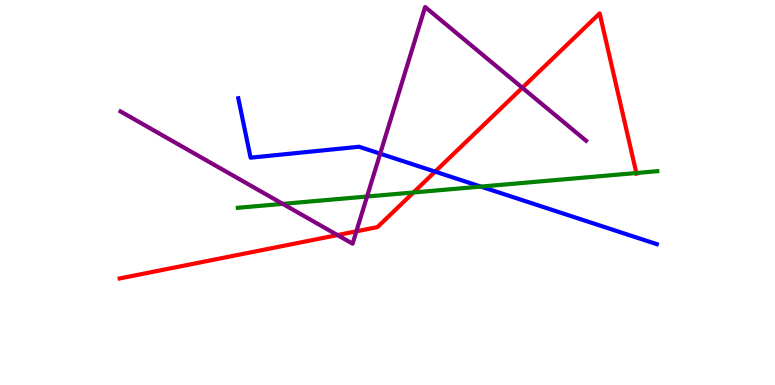[{'lines': ['blue', 'red'], 'intersections': [{'x': 5.61, 'y': 5.54}]}, {'lines': ['green', 'red'], 'intersections': [{'x': 5.34, 'y': 5.0}, {'x': 8.21, 'y': 5.51}]}, {'lines': ['purple', 'red'], 'intersections': [{'x': 4.35, 'y': 3.89}, {'x': 4.6, 'y': 3.99}, {'x': 6.74, 'y': 7.72}]}, {'lines': ['blue', 'green'], 'intersections': [{'x': 6.2, 'y': 5.15}]}, {'lines': ['blue', 'purple'], 'intersections': [{'x': 4.91, 'y': 6.01}]}, {'lines': ['green', 'purple'], 'intersections': [{'x': 3.65, 'y': 4.7}, {'x': 4.74, 'y': 4.9}]}]